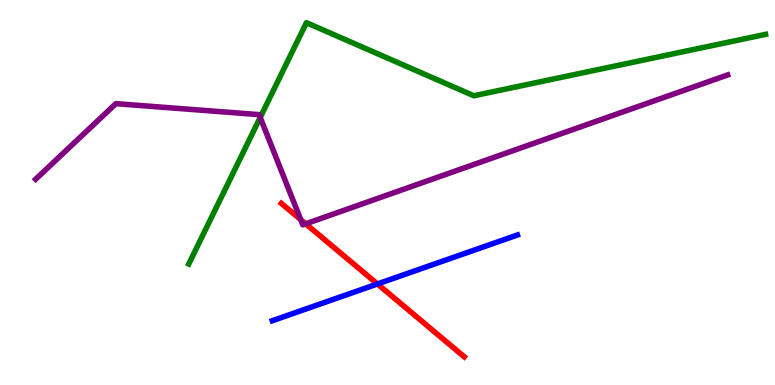[{'lines': ['blue', 'red'], 'intersections': [{'x': 4.87, 'y': 2.62}]}, {'lines': ['green', 'red'], 'intersections': []}, {'lines': ['purple', 'red'], 'intersections': [{'x': 3.88, 'y': 4.3}, {'x': 3.94, 'y': 4.19}]}, {'lines': ['blue', 'green'], 'intersections': []}, {'lines': ['blue', 'purple'], 'intersections': []}, {'lines': ['green', 'purple'], 'intersections': [{'x': 3.36, 'y': 6.95}]}]